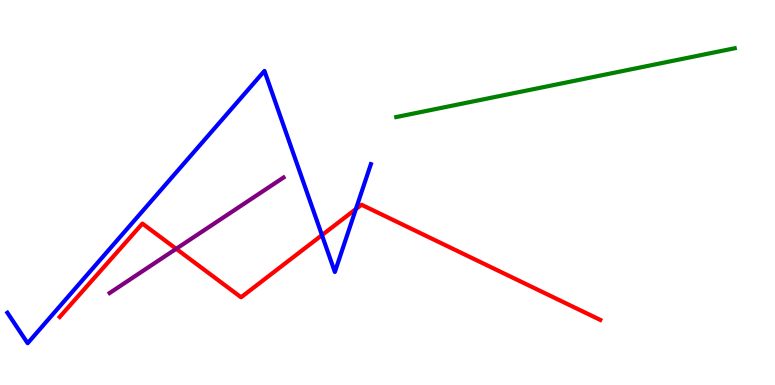[{'lines': ['blue', 'red'], 'intersections': [{'x': 4.15, 'y': 3.89}, {'x': 4.59, 'y': 4.57}]}, {'lines': ['green', 'red'], 'intersections': []}, {'lines': ['purple', 'red'], 'intersections': [{'x': 2.27, 'y': 3.54}]}, {'lines': ['blue', 'green'], 'intersections': []}, {'lines': ['blue', 'purple'], 'intersections': []}, {'lines': ['green', 'purple'], 'intersections': []}]